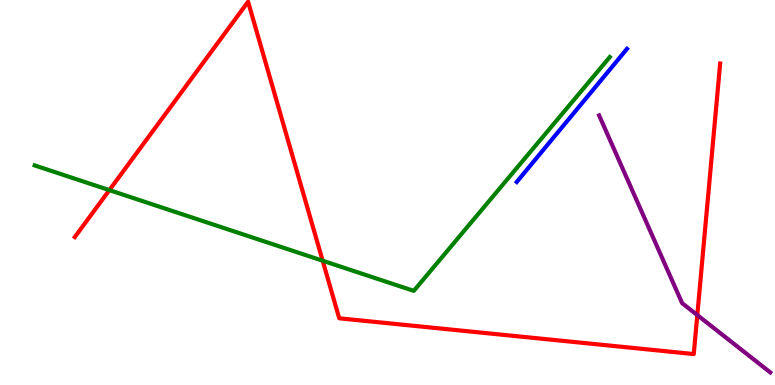[{'lines': ['blue', 'red'], 'intersections': []}, {'lines': ['green', 'red'], 'intersections': [{'x': 1.41, 'y': 5.06}, {'x': 4.16, 'y': 3.23}]}, {'lines': ['purple', 'red'], 'intersections': [{'x': 9.0, 'y': 1.82}]}, {'lines': ['blue', 'green'], 'intersections': []}, {'lines': ['blue', 'purple'], 'intersections': []}, {'lines': ['green', 'purple'], 'intersections': []}]